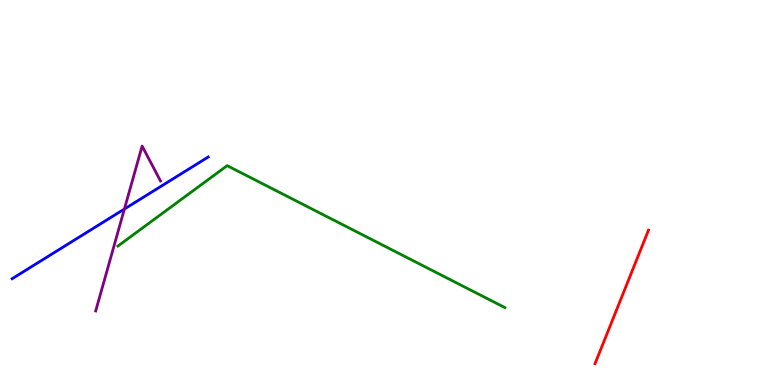[{'lines': ['blue', 'red'], 'intersections': []}, {'lines': ['green', 'red'], 'intersections': []}, {'lines': ['purple', 'red'], 'intersections': []}, {'lines': ['blue', 'green'], 'intersections': []}, {'lines': ['blue', 'purple'], 'intersections': [{'x': 1.61, 'y': 4.57}]}, {'lines': ['green', 'purple'], 'intersections': []}]